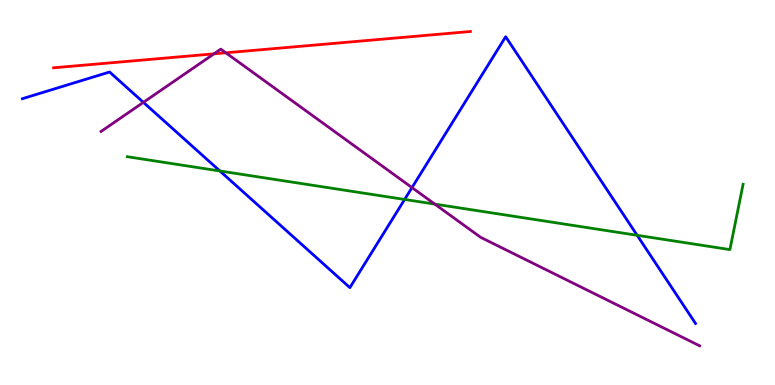[{'lines': ['blue', 'red'], 'intersections': []}, {'lines': ['green', 'red'], 'intersections': []}, {'lines': ['purple', 'red'], 'intersections': [{'x': 2.76, 'y': 8.6}, {'x': 2.91, 'y': 8.63}]}, {'lines': ['blue', 'green'], 'intersections': [{'x': 2.84, 'y': 5.56}, {'x': 5.22, 'y': 4.82}, {'x': 8.22, 'y': 3.89}]}, {'lines': ['blue', 'purple'], 'intersections': [{'x': 1.85, 'y': 7.34}, {'x': 5.32, 'y': 5.13}]}, {'lines': ['green', 'purple'], 'intersections': [{'x': 5.61, 'y': 4.7}]}]